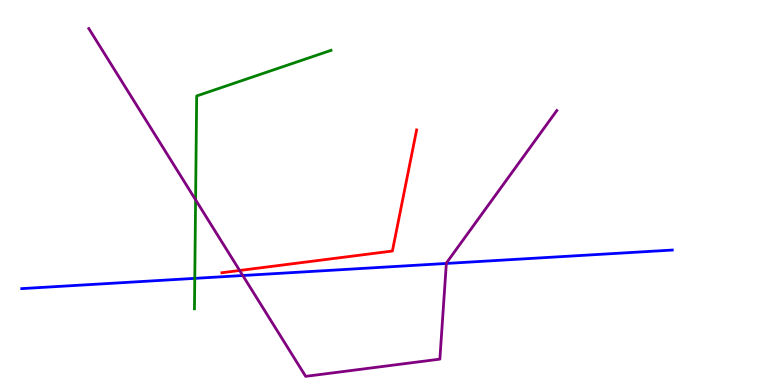[{'lines': ['blue', 'red'], 'intersections': []}, {'lines': ['green', 'red'], 'intersections': []}, {'lines': ['purple', 'red'], 'intersections': [{'x': 3.09, 'y': 2.97}]}, {'lines': ['blue', 'green'], 'intersections': [{'x': 2.51, 'y': 2.77}]}, {'lines': ['blue', 'purple'], 'intersections': [{'x': 3.13, 'y': 2.84}, {'x': 5.76, 'y': 3.16}]}, {'lines': ['green', 'purple'], 'intersections': [{'x': 2.52, 'y': 4.81}]}]